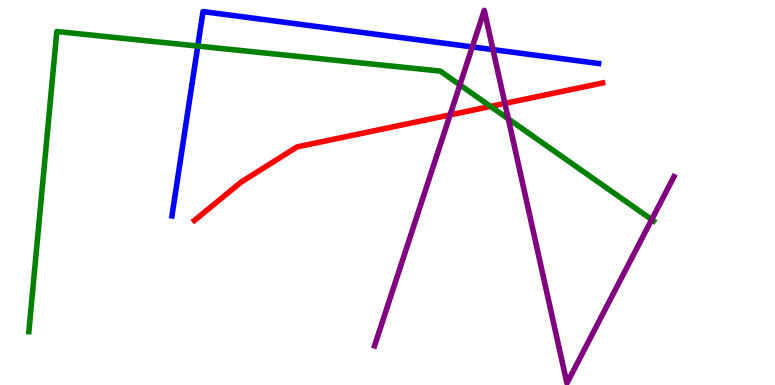[{'lines': ['blue', 'red'], 'intersections': []}, {'lines': ['green', 'red'], 'intersections': [{'x': 6.33, 'y': 7.24}]}, {'lines': ['purple', 'red'], 'intersections': [{'x': 5.81, 'y': 7.02}, {'x': 6.51, 'y': 7.31}]}, {'lines': ['blue', 'green'], 'intersections': [{'x': 2.55, 'y': 8.8}]}, {'lines': ['blue', 'purple'], 'intersections': [{'x': 6.09, 'y': 8.78}, {'x': 6.36, 'y': 8.71}]}, {'lines': ['green', 'purple'], 'intersections': [{'x': 5.93, 'y': 7.8}, {'x': 6.56, 'y': 6.91}, {'x': 8.41, 'y': 4.3}]}]